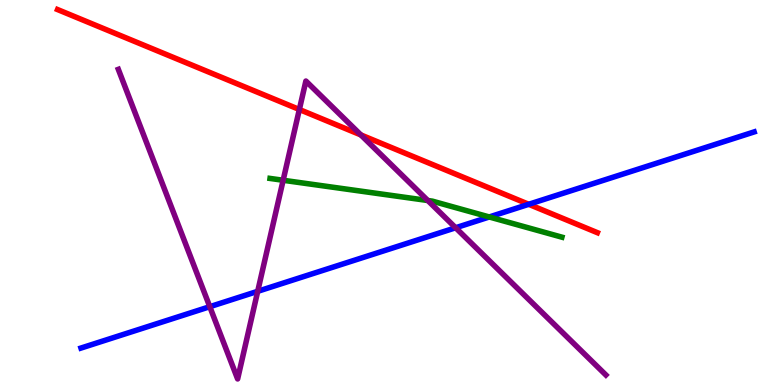[{'lines': ['blue', 'red'], 'intersections': [{'x': 6.82, 'y': 4.69}]}, {'lines': ['green', 'red'], 'intersections': []}, {'lines': ['purple', 'red'], 'intersections': [{'x': 3.86, 'y': 7.16}, {'x': 4.66, 'y': 6.5}]}, {'lines': ['blue', 'green'], 'intersections': [{'x': 6.31, 'y': 4.36}]}, {'lines': ['blue', 'purple'], 'intersections': [{'x': 2.71, 'y': 2.03}, {'x': 3.33, 'y': 2.43}, {'x': 5.88, 'y': 4.08}]}, {'lines': ['green', 'purple'], 'intersections': [{'x': 3.65, 'y': 5.32}, {'x': 5.52, 'y': 4.79}]}]